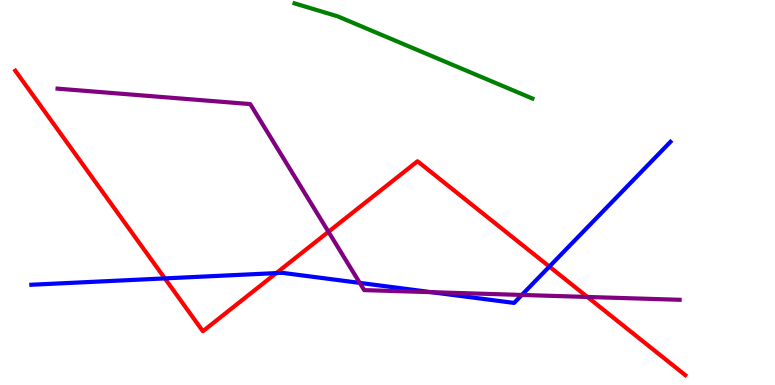[{'lines': ['blue', 'red'], 'intersections': [{'x': 2.13, 'y': 2.77}, {'x': 3.56, 'y': 2.91}, {'x': 7.09, 'y': 3.08}]}, {'lines': ['green', 'red'], 'intersections': []}, {'lines': ['purple', 'red'], 'intersections': [{'x': 4.24, 'y': 3.98}, {'x': 7.58, 'y': 2.29}]}, {'lines': ['blue', 'green'], 'intersections': []}, {'lines': ['blue', 'purple'], 'intersections': [{'x': 4.64, 'y': 2.65}, {'x': 5.57, 'y': 2.41}, {'x': 6.73, 'y': 2.34}]}, {'lines': ['green', 'purple'], 'intersections': []}]